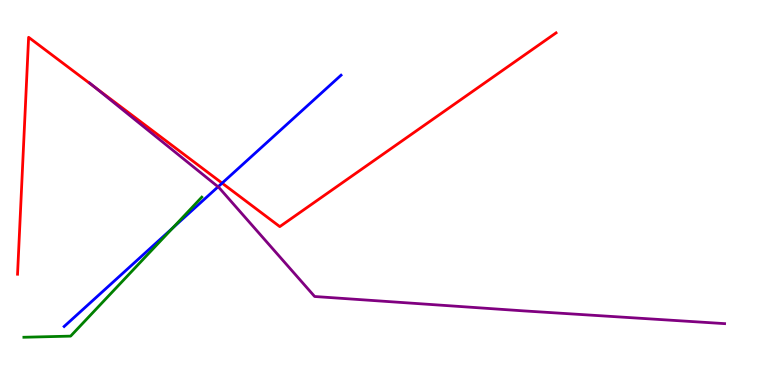[{'lines': ['blue', 'red'], 'intersections': [{'x': 2.87, 'y': 5.24}]}, {'lines': ['green', 'red'], 'intersections': []}, {'lines': ['purple', 'red'], 'intersections': [{'x': 1.22, 'y': 7.74}]}, {'lines': ['blue', 'green'], 'intersections': [{'x': 2.23, 'y': 4.08}]}, {'lines': ['blue', 'purple'], 'intersections': [{'x': 2.81, 'y': 5.15}]}, {'lines': ['green', 'purple'], 'intersections': []}]